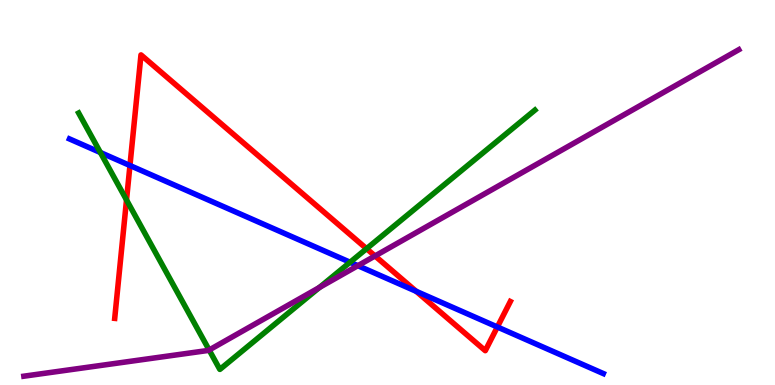[{'lines': ['blue', 'red'], 'intersections': [{'x': 1.68, 'y': 5.7}, {'x': 5.37, 'y': 2.43}, {'x': 6.42, 'y': 1.51}]}, {'lines': ['green', 'red'], 'intersections': [{'x': 1.63, 'y': 4.81}, {'x': 4.73, 'y': 3.54}]}, {'lines': ['purple', 'red'], 'intersections': [{'x': 4.84, 'y': 3.35}]}, {'lines': ['blue', 'green'], 'intersections': [{'x': 1.3, 'y': 6.04}, {'x': 4.52, 'y': 3.19}]}, {'lines': ['blue', 'purple'], 'intersections': [{'x': 4.62, 'y': 3.1}]}, {'lines': ['green', 'purple'], 'intersections': [{'x': 2.7, 'y': 0.909}, {'x': 4.12, 'y': 2.53}]}]